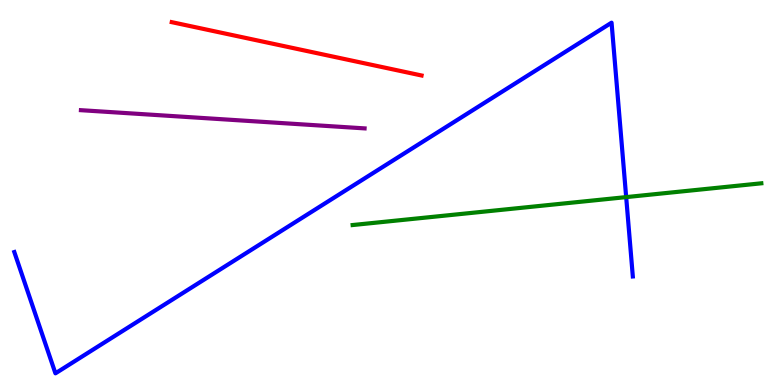[{'lines': ['blue', 'red'], 'intersections': []}, {'lines': ['green', 'red'], 'intersections': []}, {'lines': ['purple', 'red'], 'intersections': []}, {'lines': ['blue', 'green'], 'intersections': [{'x': 8.08, 'y': 4.88}]}, {'lines': ['blue', 'purple'], 'intersections': []}, {'lines': ['green', 'purple'], 'intersections': []}]